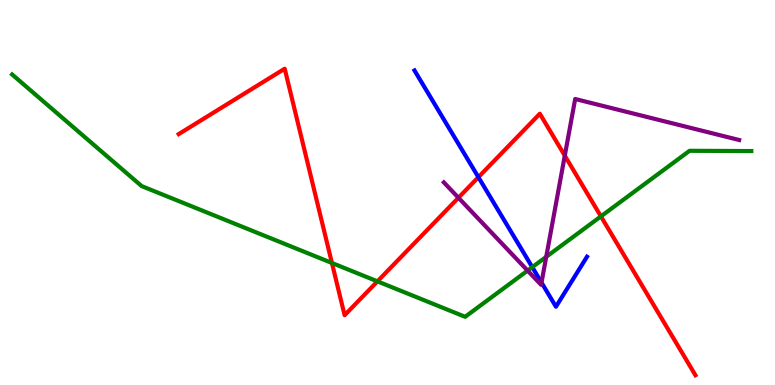[{'lines': ['blue', 'red'], 'intersections': [{'x': 6.17, 'y': 5.4}]}, {'lines': ['green', 'red'], 'intersections': [{'x': 4.28, 'y': 3.17}, {'x': 4.87, 'y': 2.69}, {'x': 7.75, 'y': 4.38}]}, {'lines': ['purple', 'red'], 'intersections': [{'x': 5.92, 'y': 4.86}, {'x': 7.29, 'y': 5.96}]}, {'lines': ['blue', 'green'], 'intersections': [{'x': 6.87, 'y': 3.06}]}, {'lines': ['blue', 'purple'], 'intersections': [{'x': 6.99, 'y': 2.66}]}, {'lines': ['green', 'purple'], 'intersections': [{'x': 6.81, 'y': 2.97}, {'x': 7.05, 'y': 3.33}]}]